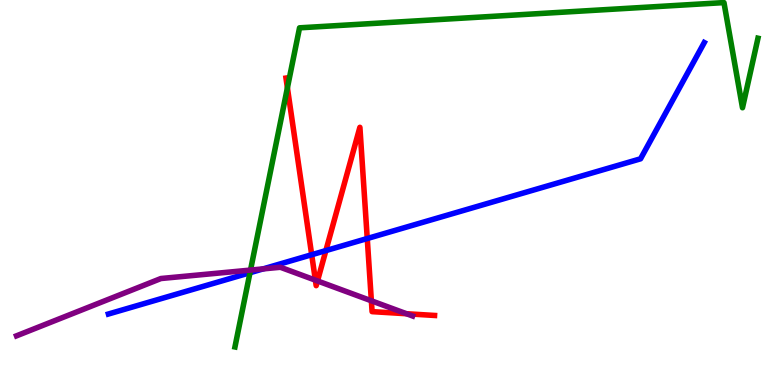[{'lines': ['blue', 'red'], 'intersections': [{'x': 4.02, 'y': 3.38}, {'x': 4.2, 'y': 3.49}, {'x': 4.74, 'y': 3.8}]}, {'lines': ['green', 'red'], 'intersections': [{'x': 3.71, 'y': 7.72}]}, {'lines': ['purple', 'red'], 'intersections': [{'x': 4.07, 'y': 2.72}, {'x': 4.1, 'y': 2.7}, {'x': 4.79, 'y': 2.19}, {'x': 5.25, 'y': 1.85}]}, {'lines': ['blue', 'green'], 'intersections': [{'x': 3.23, 'y': 2.92}]}, {'lines': ['blue', 'purple'], 'intersections': [{'x': 3.4, 'y': 3.02}]}, {'lines': ['green', 'purple'], 'intersections': [{'x': 3.23, 'y': 2.98}]}]